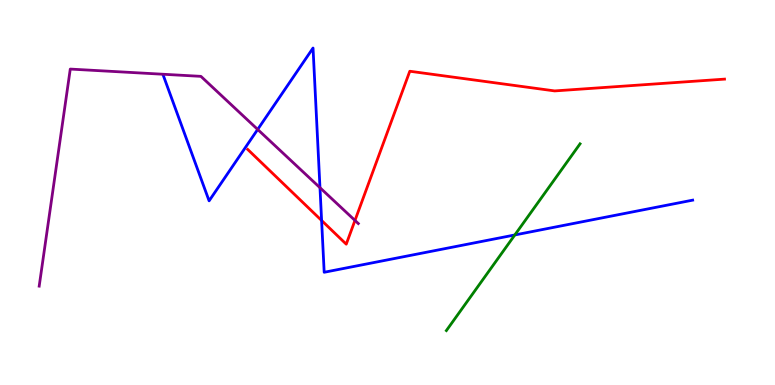[{'lines': ['blue', 'red'], 'intersections': [{'x': 4.15, 'y': 4.27}]}, {'lines': ['green', 'red'], 'intersections': []}, {'lines': ['purple', 'red'], 'intersections': [{'x': 4.58, 'y': 4.27}]}, {'lines': ['blue', 'green'], 'intersections': [{'x': 6.64, 'y': 3.9}]}, {'lines': ['blue', 'purple'], 'intersections': [{'x': 3.32, 'y': 6.64}, {'x': 4.13, 'y': 5.12}]}, {'lines': ['green', 'purple'], 'intersections': []}]